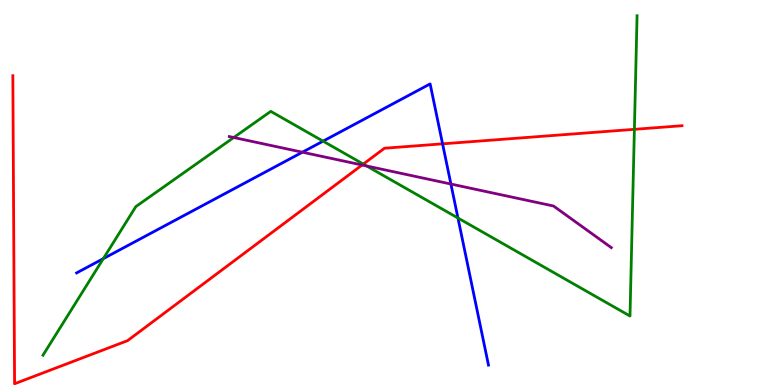[{'lines': ['blue', 'red'], 'intersections': [{'x': 5.71, 'y': 6.26}]}, {'lines': ['green', 'red'], 'intersections': [{'x': 4.69, 'y': 5.74}, {'x': 8.19, 'y': 6.64}]}, {'lines': ['purple', 'red'], 'intersections': [{'x': 4.67, 'y': 5.71}]}, {'lines': ['blue', 'green'], 'intersections': [{'x': 1.33, 'y': 3.28}, {'x': 4.17, 'y': 6.33}, {'x': 5.91, 'y': 4.34}]}, {'lines': ['blue', 'purple'], 'intersections': [{'x': 3.9, 'y': 6.05}, {'x': 5.82, 'y': 5.22}]}, {'lines': ['green', 'purple'], 'intersections': [{'x': 3.02, 'y': 6.43}, {'x': 4.73, 'y': 5.69}]}]